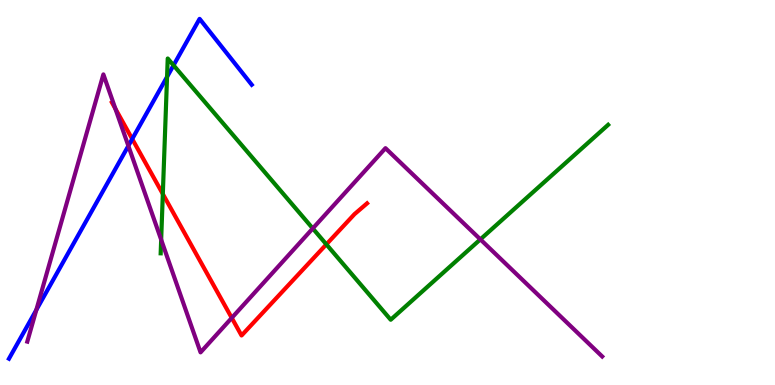[{'lines': ['blue', 'red'], 'intersections': [{'x': 1.71, 'y': 6.39}]}, {'lines': ['green', 'red'], 'intersections': [{'x': 2.1, 'y': 4.96}, {'x': 4.21, 'y': 3.65}]}, {'lines': ['purple', 'red'], 'intersections': [{'x': 1.49, 'y': 7.18}, {'x': 2.99, 'y': 1.74}]}, {'lines': ['blue', 'green'], 'intersections': [{'x': 2.16, 'y': 8.0}, {'x': 2.24, 'y': 8.3}]}, {'lines': ['blue', 'purple'], 'intersections': [{'x': 0.469, 'y': 1.95}, {'x': 1.66, 'y': 6.21}]}, {'lines': ['green', 'purple'], 'intersections': [{'x': 2.08, 'y': 3.77}, {'x': 4.04, 'y': 4.07}, {'x': 6.2, 'y': 3.78}]}]